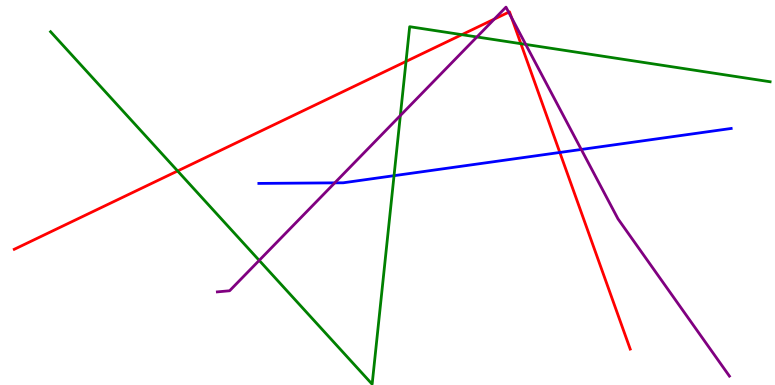[{'lines': ['blue', 'red'], 'intersections': [{'x': 7.22, 'y': 6.04}]}, {'lines': ['green', 'red'], 'intersections': [{'x': 2.29, 'y': 5.56}, {'x': 5.24, 'y': 8.4}, {'x': 5.96, 'y': 9.1}, {'x': 6.72, 'y': 8.87}]}, {'lines': ['purple', 'red'], 'intersections': [{'x': 6.38, 'y': 9.5}, {'x': 6.56, 'y': 9.68}, {'x': 6.6, 'y': 9.54}]}, {'lines': ['blue', 'green'], 'intersections': [{'x': 5.08, 'y': 5.44}]}, {'lines': ['blue', 'purple'], 'intersections': [{'x': 4.32, 'y': 5.25}, {'x': 7.5, 'y': 6.12}]}, {'lines': ['green', 'purple'], 'intersections': [{'x': 3.34, 'y': 3.24}, {'x': 5.17, 'y': 7.0}, {'x': 6.15, 'y': 9.04}, {'x': 6.78, 'y': 8.85}]}]